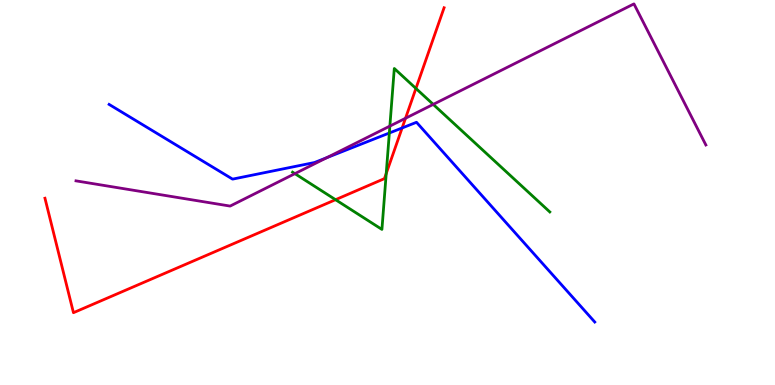[{'lines': ['blue', 'red'], 'intersections': [{'x': 5.19, 'y': 6.68}]}, {'lines': ['green', 'red'], 'intersections': [{'x': 4.33, 'y': 4.81}, {'x': 4.98, 'y': 5.49}, {'x': 5.37, 'y': 7.7}]}, {'lines': ['purple', 'red'], 'intersections': [{'x': 5.23, 'y': 6.93}]}, {'lines': ['blue', 'green'], 'intersections': [{'x': 5.02, 'y': 6.55}]}, {'lines': ['blue', 'purple'], 'intersections': [{'x': 4.22, 'y': 5.91}]}, {'lines': ['green', 'purple'], 'intersections': [{'x': 3.81, 'y': 5.49}, {'x': 5.03, 'y': 6.72}, {'x': 5.59, 'y': 7.29}]}]